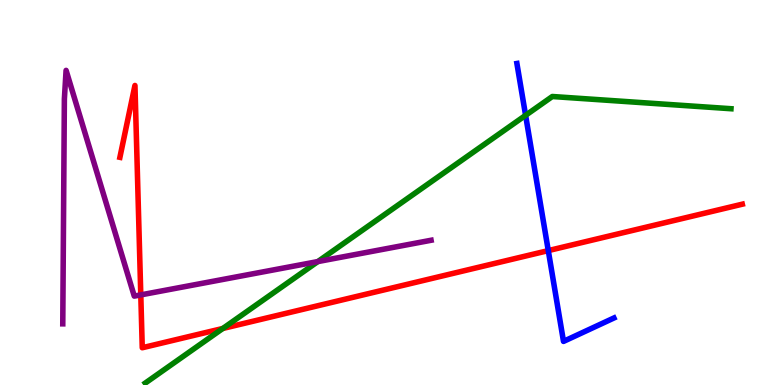[{'lines': ['blue', 'red'], 'intersections': [{'x': 7.07, 'y': 3.49}]}, {'lines': ['green', 'red'], 'intersections': [{'x': 2.88, 'y': 1.47}]}, {'lines': ['purple', 'red'], 'intersections': [{'x': 1.82, 'y': 2.34}]}, {'lines': ['blue', 'green'], 'intersections': [{'x': 6.78, 'y': 7.0}]}, {'lines': ['blue', 'purple'], 'intersections': []}, {'lines': ['green', 'purple'], 'intersections': [{'x': 4.1, 'y': 3.21}]}]